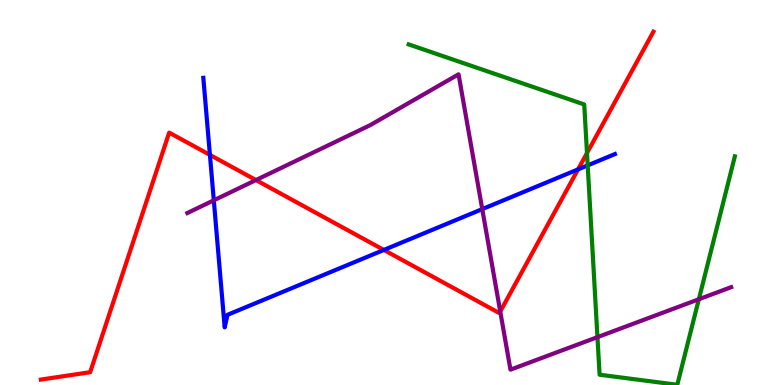[{'lines': ['blue', 'red'], 'intersections': [{'x': 2.71, 'y': 5.98}, {'x': 4.95, 'y': 3.51}, {'x': 7.46, 'y': 5.6}]}, {'lines': ['green', 'red'], 'intersections': [{'x': 7.57, 'y': 6.02}]}, {'lines': ['purple', 'red'], 'intersections': [{'x': 3.3, 'y': 5.32}, {'x': 6.45, 'y': 1.91}]}, {'lines': ['blue', 'green'], 'intersections': [{'x': 7.58, 'y': 5.7}]}, {'lines': ['blue', 'purple'], 'intersections': [{'x': 2.76, 'y': 4.8}, {'x': 6.22, 'y': 4.57}]}, {'lines': ['green', 'purple'], 'intersections': [{'x': 7.71, 'y': 1.24}, {'x': 9.02, 'y': 2.23}]}]